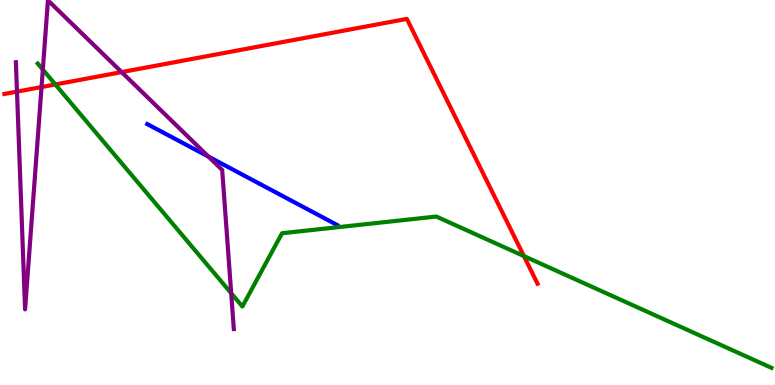[{'lines': ['blue', 'red'], 'intersections': []}, {'lines': ['green', 'red'], 'intersections': [{'x': 0.714, 'y': 7.81}, {'x': 6.76, 'y': 3.35}]}, {'lines': ['purple', 'red'], 'intersections': [{'x': 0.219, 'y': 7.62}, {'x': 0.536, 'y': 7.74}, {'x': 1.57, 'y': 8.13}]}, {'lines': ['blue', 'green'], 'intersections': []}, {'lines': ['blue', 'purple'], 'intersections': [{'x': 2.69, 'y': 5.93}]}, {'lines': ['green', 'purple'], 'intersections': [{'x': 0.553, 'y': 8.19}, {'x': 2.98, 'y': 2.38}]}]